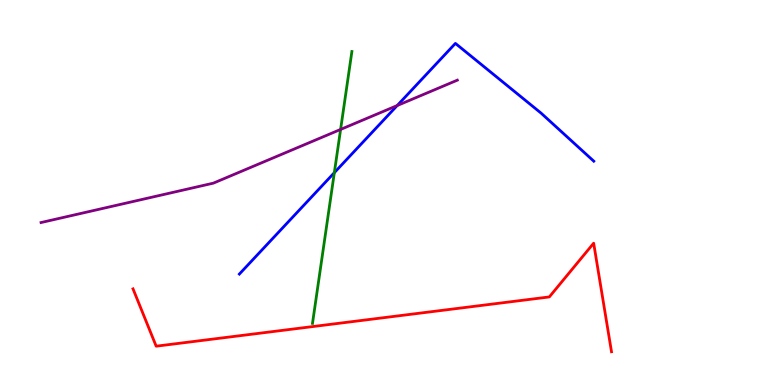[{'lines': ['blue', 'red'], 'intersections': []}, {'lines': ['green', 'red'], 'intersections': []}, {'lines': ['purple', 'red'], 'intersections': []}, {'lines': ['blue', 'green'], 'intersections': [{'x': 4.31, 'y': 5.52}]}, {'lines': ['blue', 'purple'], 'intersections': [{'x': 5.13, 'y': 7.26}]}, {'lines': ['green', 'purple'], 'intersections': [{'x': 4.39, 'y': 6.64}]}]